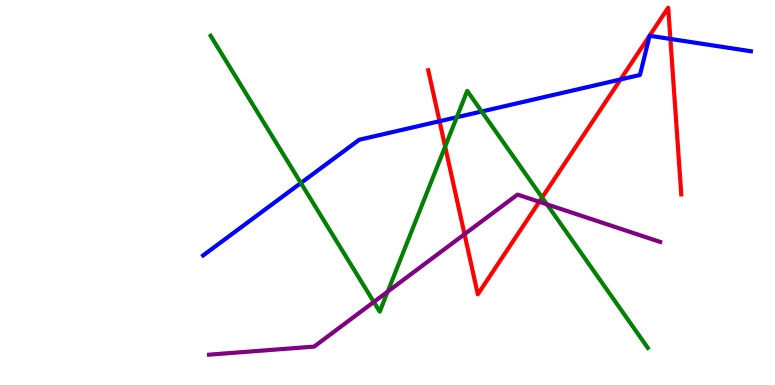[{'lines': ['blue', 'red'], 'intersections': [{'x': 5.67, 'y': 6.85}, {'x': 8.01, 'y': 7.94}, {'x': 8.65, 'y': 8.99}]}, {'lines': ['green', 'red'], 'intersections': [{'x': 5.74, 'y': 6.19}, {'x': 7.0, 'y': 4.87}]}, {'lines': ['purple', 'red'], 'intersections': [{'x': 5.99, 'y': 3.92}, {'x': 6.96, 'y': 4.76}]}, {'lines': ['blue', 'green'], 'intersections': [{'x': 3.88, 'y': 5.25}, {'x': 5.89, 'y': 6.95}, {'x': 6.22, 'y': 7.1}]}, {'lines': ['blue', 'purple'], 'intersections': []}, {'lines': ['green', 'purple'], 'intersections': [{'x': 4.82, 'y': 2.16}, {'x': 5.0, 'y': 2.43}, {'x': 7.06, 'y': 4.69}]}]